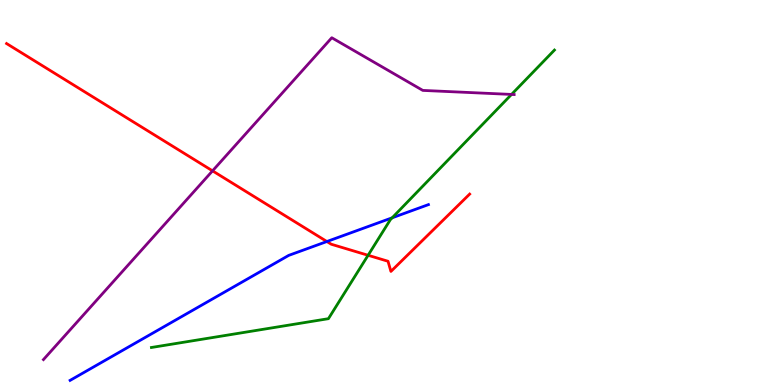[{'lines': ['blue', 'red'], 'intersections': [{'x': 4.22, 'y': 3.73}]}, {'lines': ['green', 'red'], 'intersections': [{'x': 4.75, 'y': 3.37}]}, {'lines': ['purple', 'red'], 'intersections': [{'x': 2.74, 'y': 5.56}]}, {'lines': ['blue', 'green'], 'intersections': [{'x': 5.06, 'y': 4.34}]}, {'lines': ['blue', 'purple'], 'intersections': []}, {'lines': ['green', 'purple'], 'intersections': [{'x': 6.6, 'y': 7.55}]}]